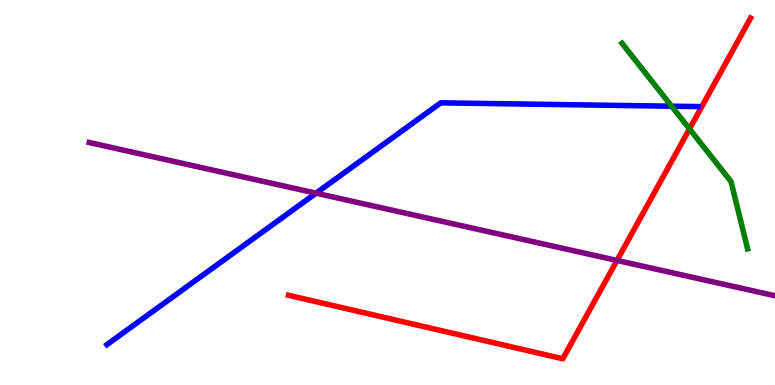[{'lines': ['blue', 'red'], 'intersections': []}, {'lines': ['green', 'red'], 'intersections': [{'x': 8.9, 'y': 6.65}]}, {'lines': ['purple', 'red'], 'intersections': [{'x': 7.96, 'y': 3.24}]}, {'lines': ['blue', 'green'], 'intersections': [{'x': 8.67, 'y': 7.24}]}, {'lines': ['blue', 'purple'], 'intersections': [{'x': 4.08, 'y': 4.98}]}, {'lines': ['green', 'purple'], 'intersections': []}]